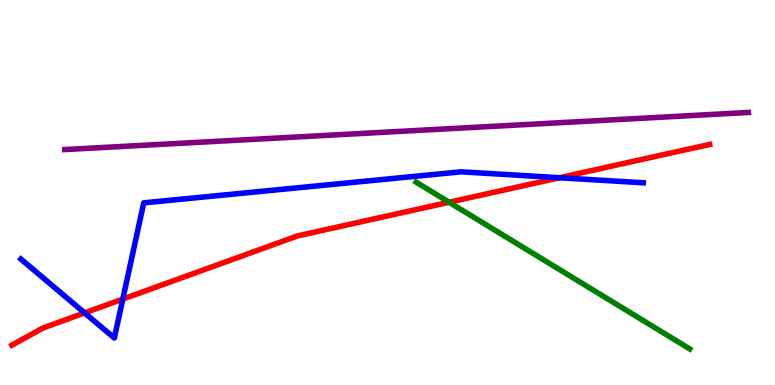[{'lines': ['blue', 'red'], 'intersections': [{'x': 1.09, 'y': 1.87}, {'x': 1.58, 'y': 2.23}, {'x': 7.22, 'y': 5.38}]}, {'lines': ['green', 'red'], 'intersections': [{'x': 5.79, 'y': 4.75}]}, {'lines': ['purple', 'red'], 'intersections': []}, {'lines': ['blue', 'green'], 'intersections': []}, {'lines': ['blue', 'purple'], 'intersections': []}, {'lines': ['green', 'purple'], 'intersections': []}]